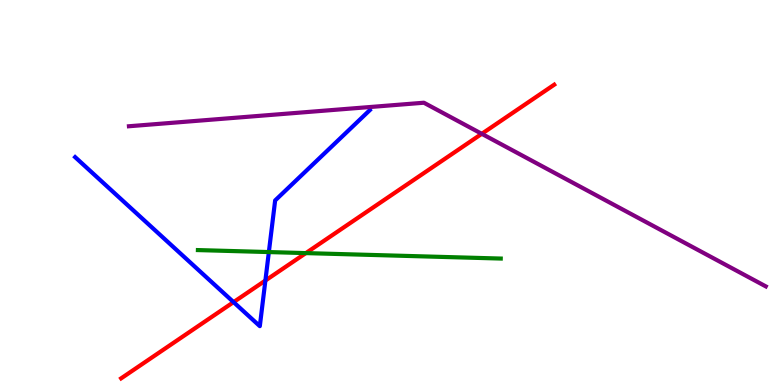[{'lines': ['blue', 'red'], 'intersections': [{'x': 3.01, 'y': 2.15}, {'x': 3.42, 'y': 2.71}]}, {'lines': ['green', 'red'], 'intersections': [{'x': 3.95, 'y': 3.43}]}, {'lines': ['purple', 'red'], 'intersections': [{'x': 6.22, 'y': 6.52}]}, {'lines': ['blue', 'green'], 'intersections': [{'x': 3.47, 'y': 3.45}]}, {'lines': ['blue', 'purple'], 'intersections': []}, {'lines': ['green', 'purple'], 'intersections': []}]